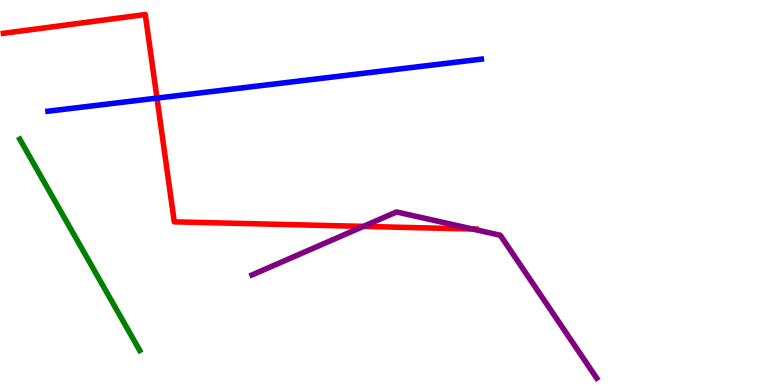[{'lines': ['blue', 'red'], 'intersections': [{'x': 2.03, 'y': 7.45}]}, {'lines': ['green', 'red'], 'intersections': []}, {'lines': ['purple', 'red'], 'intersections': [{'x': 4.69, 'y': 4.12}, {'x': 6.1, 'y': 4.05}]}, {'lines': ['blue', 'green'], 'intersections': []}, {'lines': ['blue', 'purple'], 'intersections': []}, {'lines': ['green', 'purple'], 'intersections': []}]